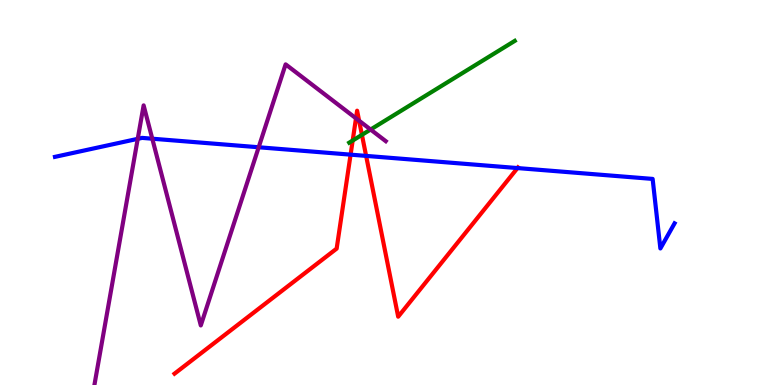[{'lines': ['blue', 'red'], 'intersections': [{'x': 4.52, 'y': 5.98}, {'x': 4.72, 'y': 5.95}, {'x': 6.68, 'y': 5.63}]}, {'lines': ['green', 'red'], 'intersections': [{'x': 4.55, 'y': 6.35}, {'x': 4.67, 'y': 6.5}]}, {'lines': ['purple', 'red'], 'intersections': [{'x': 4.59, 'y': 6.93}, {'x': 4.63, 'y': 6.86}]}, {'lines': ['blue', 'green'], 'intersections': []}, {'lines': ['blue', 'purple'], 'intersections': [{'x': 1.78, 'y': 6.39}, {'x': 1.96, 'y': 6.4}, {'x': 3.34, 'y': 6.18}]}, {'lines': ['green', 'purple'], 'intersections': [{'x': 4.78, 'y': 6.64}]}]